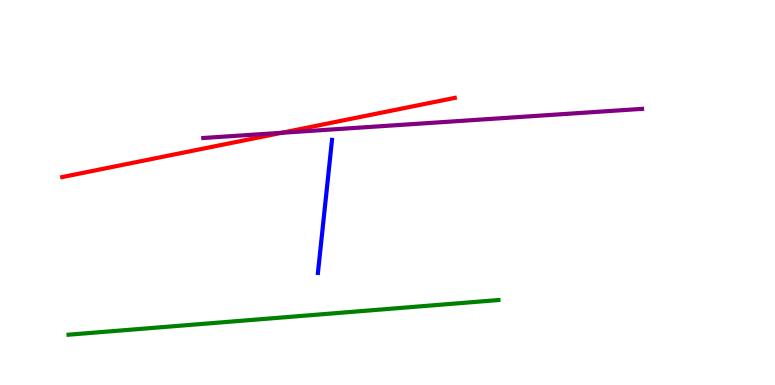[{'lines': ['blue', 'red'], 'intersections': []}, {'lines': ['green', 'red'], 'intersections': []}, {'lines': ['purple', 'red'], 'intersections': [{'x': 3.64, 'y': 6.55}]}, {'lines': ['blue', 'green'], 'intersections': []}, {'lines': ['blue', 'purple'], 'intersections': []}, {'lines': ['green', 'purple'], 'intersections': []}]